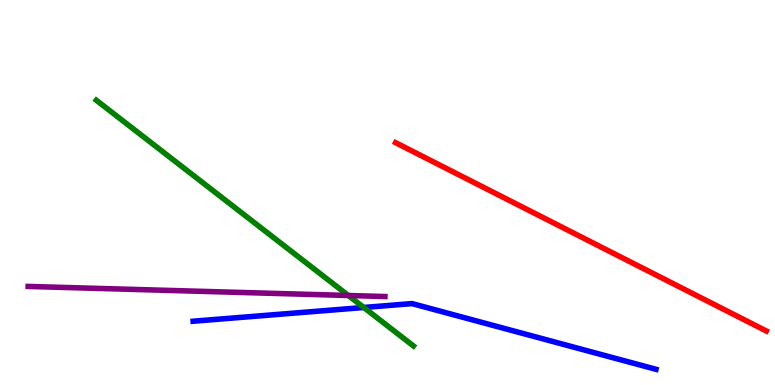[{'lines': ['blue', 'red'], 'intersections': []}, {'lines': ['green', 'red'], 'intersections': []}, {'lines': ['purple', 'red'], 'intersections': []}, {'lines': ['blue', 'green'], 'intersections': [{'x': 4.69, 'y': 2.01}]}, {'lines': ['blue', 'purple'], 'intersections': []}, {'lines': ['green', 'purple'], 'intersections': [{'x': 4.49, 'y': 2.32}]}]